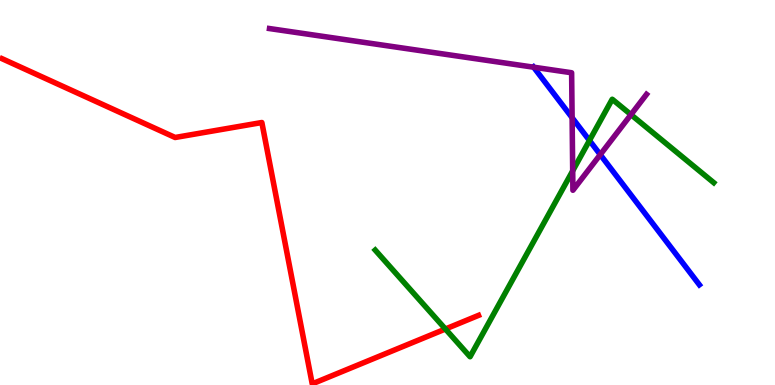[{'lines': ['blue', 'red'], 'intersections': []}, {'lines': ['green', 'red'], 'intersections': [{'x': 5.75, 'y': 1.45}]}, {'lines': ['purple', 'red'], 'intersections': []}, {'lines': ['blue', 'green'], 'intersections': [{'x': 7.61, 'y': 6.35}]}, {'lines': ['blue', 'purple'], 'intersections': [{'x': 6.89, 'y': 8.25}, {'x': 7.38, 'y': 6.94}, {'x': 7.75, 'y': 5.98}]}, {'lines': ['green', 'purple'], 'intersections': [{'x': 7.39, 'y': 5.56}, {'x': 8.14, 'y': 7.02}]}]